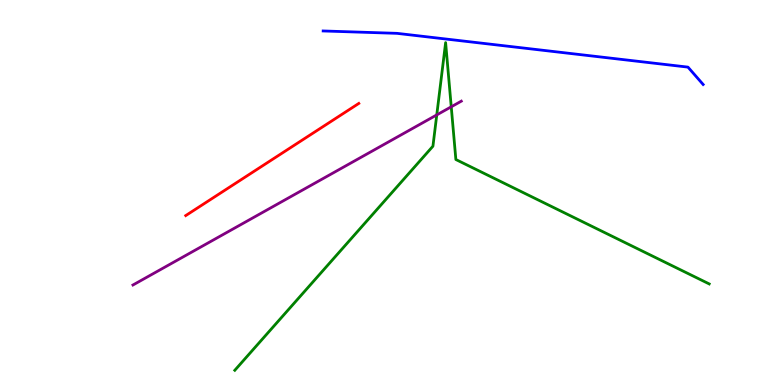[{'lines': ['blue', 'red'], 'intersections': []}, {'lines': ['green', 'red'], 'intersections': []}, {'lines': ['purple', 'red'], 'intersections': []}, {'lines': ['blue', 'green'], 'intersections': []}, {'lines': ['blue', 'purple'], 'intersections': []}, {'lines': ['green', 'purple'], 'intersections': [{'x': 5.64, 'y': 7.02}, {'x': 5.82, 'y': 7.23}]}]